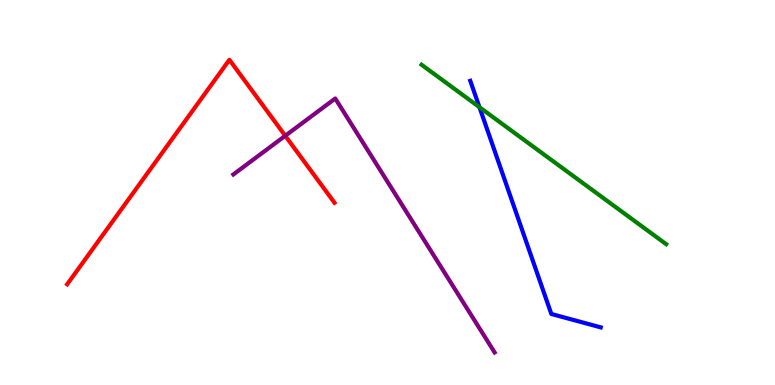[{'lines': ['blue', 'red'], 'intersections': []}, {'lines': ['green', 'red'], 'intersections': []}, {'lines': ['purple', 'red'], 'intersections': [{'x': 3.68, 'y': 6.47}]}, {'lines': ['blue', 'green'], 'intersections': [{'x': 6.19, 'y': 7.22}]}, {'lines': ['blue', 'purple'], 'intersections': []}, {'lines': ['green', 'purple'], 'intersections': []}]